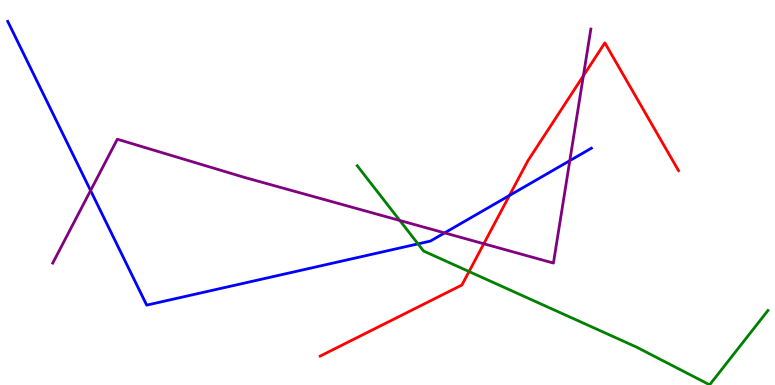[{'lines': ['blue', 'red'], 'intersections': [{'x': 6.57, 'y': 4.92}]}, {'lines': ['green', 'red'], 'intersections': [{'x': 6.05, 'y': 2.95}]}, {'lines': ['purple', 'red'], 'intersections': [{'x': 6.24, 'y': 3.67}, {'x': 7.53, 'y': 8.03}]}, {'lines': ['blue', 'green'], 'intersections': [{'x': 5.39, 'y': 3.67}]}, {'lines': ['blue', 'purple'], 'intersections': [{'x': 1.17, 'y': 5.05}, {'x': 5.74, 'y': 3.95}, {'x': 7.35, 'y': 5.83}]}, {'lines': ['green', 'purple'], 'intersections': [{'x': 5.16, 'y': 4.27}]}]